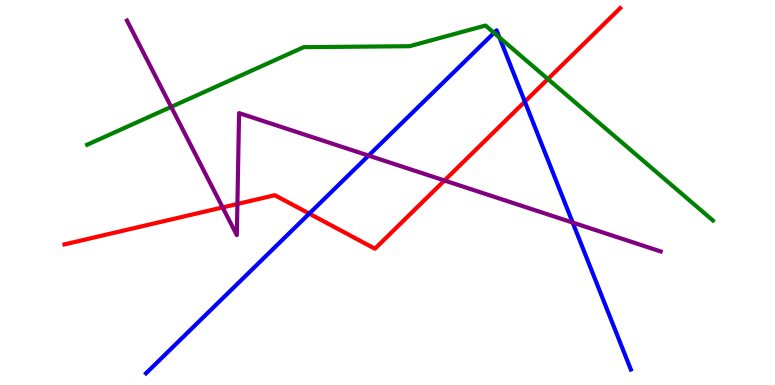[{'lines': ['blue', 'red'], 'intersections': [{'x': 3.99, 'y': 4.45}, {'x': 6.77, 'y': 7.36}]}, {'lines': ['green', 'red'], 'intersections': [{'x': 7.07, 'y': 7.95}]}, {'lines': ['purple', 'red'], 'intersections': [{'x': 2.87, 'y': 4.61}, {'x': 3.06, 'y': 4.7}, {'x': 5.74, 'y': 5.31}]}, {'lines': ['blue', 'green'], 'intersections': [{'x': 6.37, 'y': 9.15}, {'x': 6.44, 'y': 9.02}]}, {'lines': ['blue', 'purple'], 'intersections': [{'x': 4.76, 'y': 5.96}, {'x': 7.39, 'y': 4.22}]}, {'lines': ['green', 'purple'], 'intersections': [{'x': 2.21, 'y': 7.22}]}]